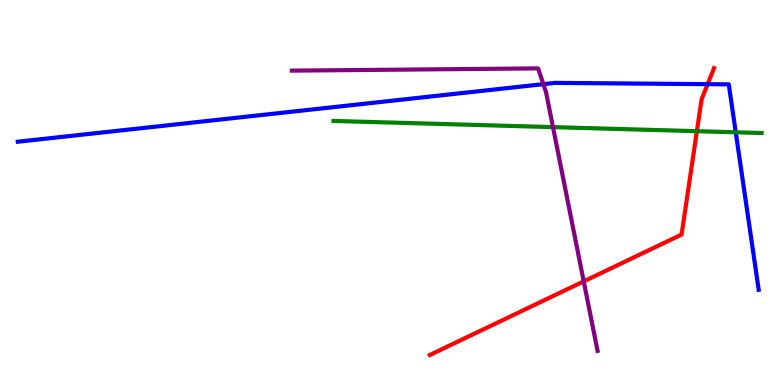[{'lines': ['blue', 'red'], 'intersections': [{'x': 9.13, 'y': 7.81}]}, {'lines': ['green', 'red'], 'intersections': [{'x': 8.99, 'y': 6.59}]}, {'lines': ['purple', 'red'], 'intersections': [{'x': 7.53, 'y': 2.69}]}, {'lines': ['blue', 'green'], 'intersections': [{'x': 9.49, 'y': 6.56}]}, {'lines': ['blue', 'purple'], 'intersections': [{'x': 7.01, 'y': 7.81}]}, {'lines': ['green', 'purple'], 'intersections': [{'x': 7.14, 'y': 6.7}]}]